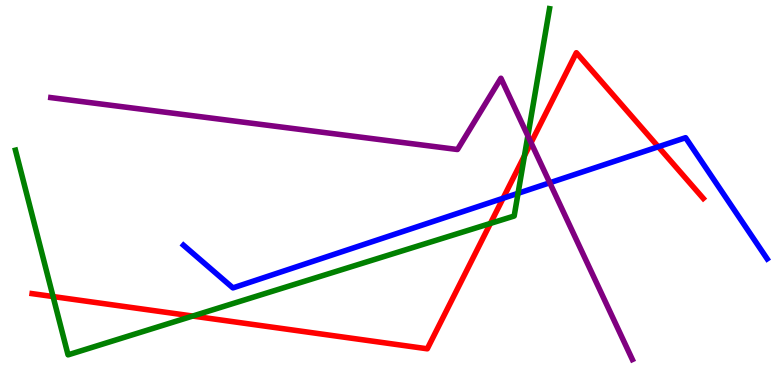[{'lines': ['blue', 'red'], 'intersections': [{'x': 6.49, 'y': 4.85}, {'x': 8.49, 'y': 6.19}]}, {'lines': ['green', 'red'], 'intersections': [{'x': 0.685, 'y': 2.3}, {'x': 2.49, 'y': 1.79}, {'x': 6.33, 'y': 4.2}, {'x': 6.77, 'y': 5.95}]}, {'lines': ['purple', 'red'], 'intersections': [{'x': 6.85, 'y': 6.29}]}, {'lines': ['blue', 'green'], 'intersections': [{'x': 6.68, 'y': 4.98}]}, {'lines': ['blue', 'purple'], 'intersections': [{'x': 7.09, 'y': 5.25}]}, {'lines': ['green', 'purple'], 'intersections': [{'x': 6.81, 'y': 6.47}]}]